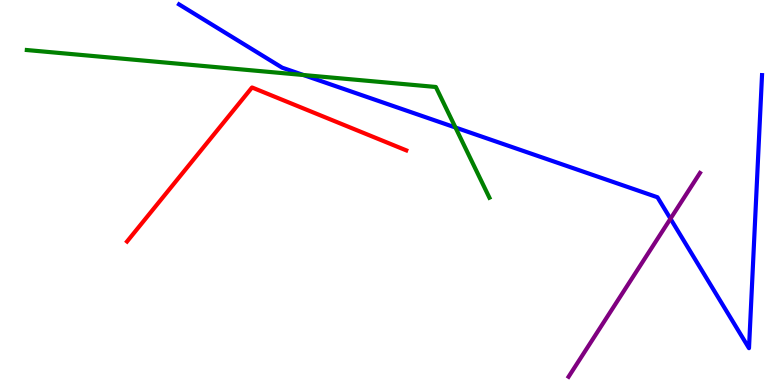[{'lines': ['blue', 'red'], 'intersections': []}, {'lines': ['green', 'red'], 'intersections': []}, {'lines': ['purple', 'red'], 'intersections': []}, {'lines': ['blue', 'green'], 'intersections': [{'x': 3.92, 'y': 8.05}, {'x': 5.88, 'y': 6.69}]}, {'lines': ['blue', 'purple'], 'intersections': [{'x': 8.65, 'y': 4.32}]}, {'lines': ['green', 'purple'], 'intersections': []}]